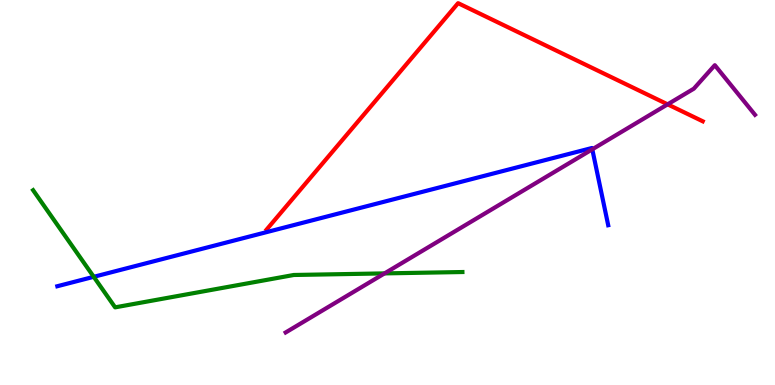[{'lines': ['blue', 'red'], 'intersections': []}, {'lines': ['green', 'red'], 'intersections': []}, {'lines': ['purple', 'red'], 'intersections': [{'x': 8.61, 'y': 7.29}]}, {'lines': ['blue', 'green'], 'intersections': [{'x': 1.21, 'y': 2.81}]}, {'lines': ['blue', 'purple'], 'intersections': [{'x': 7.64, 'y': 6.12}]}, {'lines': ['green', 'purple'], 'intersections': [{'x': 4.96, 'y': 2.9}]}]